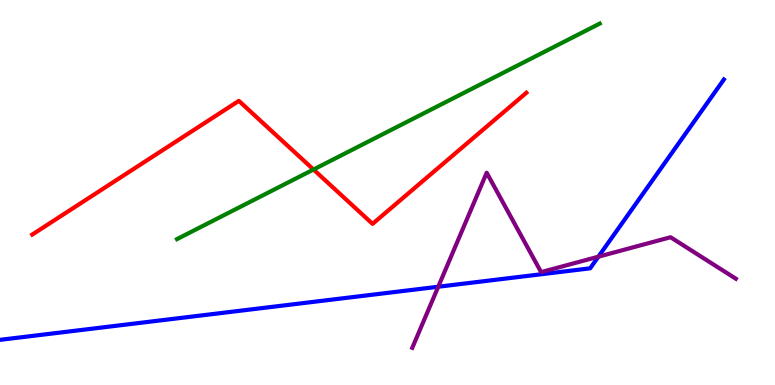[{'lines': ['blue', 'red'], 'intersections': []}, {'lines': ['green', 'red'], 'intersections': [{'x': 4.05, 'y': 5.6}]}, {'lines': ['purple', 'red'], 'intersections': []}, {'lines': ['blue', 'green'], 'intersections': []}, {'lines': ['blue', 'purple'], 'intersections': [{'x': 5.65, 'y': 2.55}, {'x': 7.72, 'y': 3.33}]}, {'lines': ['green', 'purple'], 'intersections': []}]